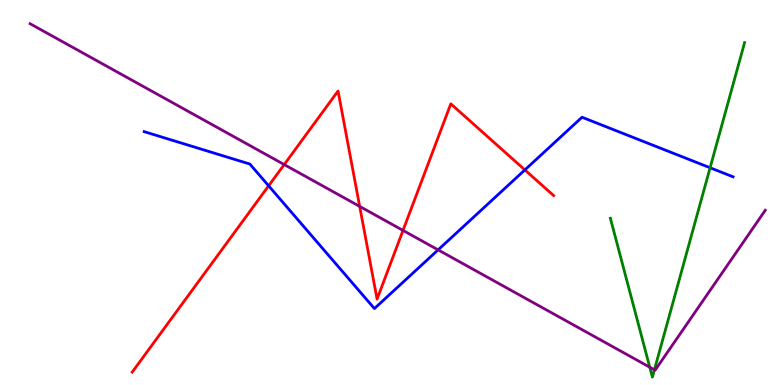[{'lines': ['blue', 'red'], 'intersections': [{'x': 3.47, 'y': 5.17}, {'x': 6.77, 'y': 5.59}]}, {'lines': ['green', 'red'], 'intersections': []}, {'lines': ['purple', 'red'], 'intersections': [{'x': 3.67, 'y': 5.73}, {'x': 4.64, 'y': 4.64}, {'x': 5.2, 'y': 4.01}]}, {'lines': ['blue', 'green'], 'intersections': [{'x': 9.16, 'y': 5.64}]}, {'lines': ['blue', 'purple'], 'intersections': [{'x': 5.65, 'y': 3.51}]}, {'lines': ['green', 'purple'], 'intersections': [{'x': 8.38, 'y': 0.463}, {'x': 8.44, 'y': 0.395}]}]